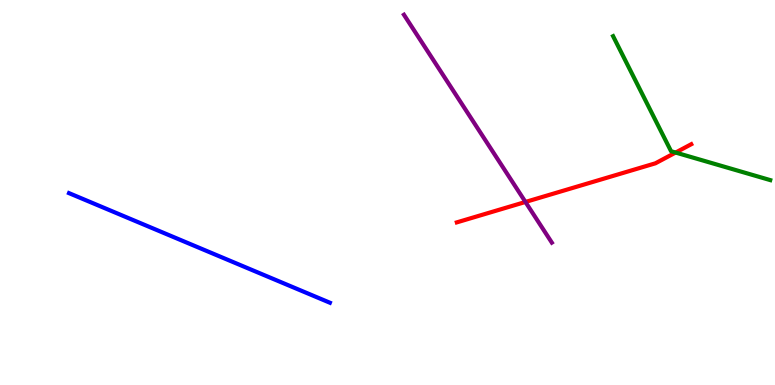[{'lines': ['blue', 'red'], 'intersections': []}, {'lines': ['green', 'red'], 'intersections': [{'x': 8.72, 'y': 6.04}]}, {'lines': ['purple', 'red'], 'intersections': [{'x': 6.78, 'y': 4.75}]}, {'lines': ['blue', 'green'], 'intersections': []}, {'lines': ['blue', 'purple'], 'intersections': []}, {'lines': ['green', 'purple'], 'intersections': []}]